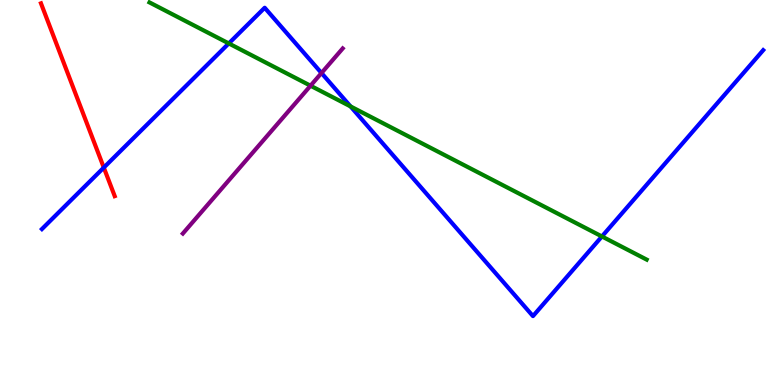[{'lines': ['blue', 'red'], 'intersections': [{'x': 1.34, 'y': 5.65}]}, {'lines': ['green', 'red'], 'intersections': []}, {'lines': ['purple', 'red'], 'intersections': []}, {'lines': ['blue', 'green'], 'intersections': [{'x': 2.95, 'y': 8.87}, {'x': 4.52, 'y': 7.24}, {'x': 7.77, 'y': 3.86}]}, {'lines': ['blue', 'purple'], 'intersections': [{'x': 4.15, 'y': 8.1}]}, {'lines': ['green', 'purple'], 'intersections': [{'x': 4.01, 'y': 7.77}]}]